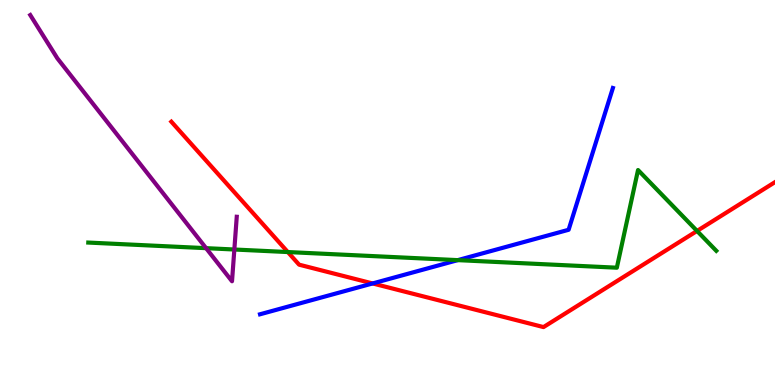[{'lines': ['blue', 'red'], 'intersections': [{'x': 4.81, 'y': 2.64}]}, {'lines': ['green', 'red'], 'intersections': [{'x': 3.71, 'y': 3.45}, {'x': 8.99, 'y': 4.0}]}, {'lines': ['purple', 'red'], 'intersections': []}, {'lines': ['blue', 'green'], 'intersections': [{'x': 5.91, 'y': 3.24}]}, {'lines': ['blue', 'purple'], 'intersections': []}, {'lines': ['green', 'purple'], 'intersections': [{'x': 2.66, 'y': 3.55}, {'x': 3.02, 'y': 3.52}]}]